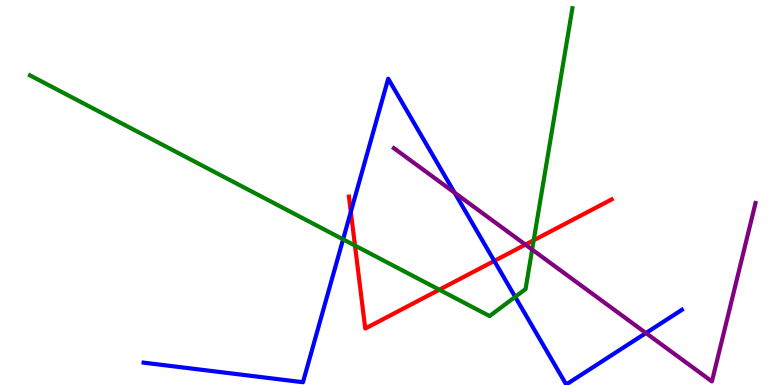[{'lines': ['blue', 'red'], 'intersections': [{'x': 4.53, 'y': 4.5}, {'x': 6.38, 'y': 3.22}]}, {'lines': ['green', 'red'], 'intersections': [{'x': 4.58, 'y': 3.62}, {'x': 5.67, 'y': 2.47}, {'x': 6.89, 'y': 3.76}]}, {'lines': ['purple', 'red'], 'intersections': [{'x': 6.78, 'y': 3.65}]}, {'lines': ['blue', 'green'], 'intersections': [{'x': 4.43, 'y': 3.78}, {'x': 6.65, 'y': 2.29}]}, {'lines': ['blue', 'purple'], 'intersections': [{'x': 5.87, 'y': 5.0}, {'x': 8.33, 'y': 1.35}]}, {'lines': ['green', 'purple'], 'intersections': [{'x': 6.87, 'y': 3.52}]}]